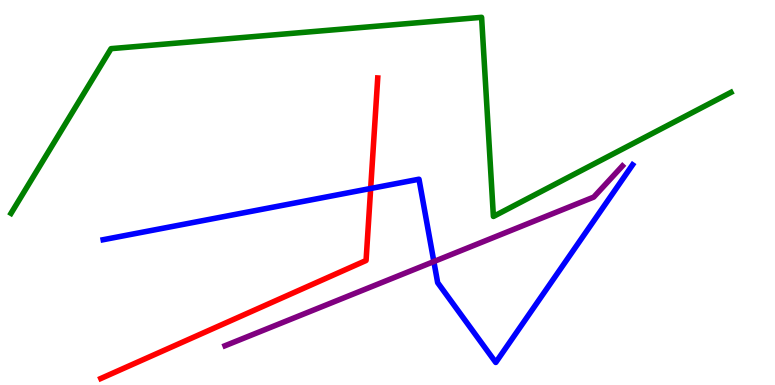[{'lines': ['blue', 'red'], 'intersections': [{'x': 4.78, 'y': 5.1}]}, {'lines': ['green', 'red'], 'intersections': []}, {'lines': ['purple', 'red'], 'intersections': []}, {'lines': ['blue', 'green'], 'intersections': []}, {'lines': ['blue', 'purple'], 'intersections': [{'x': 5.6, 'y': 3.21}]}, {'lines': ['green', 'purple'], 'intersections': []}]